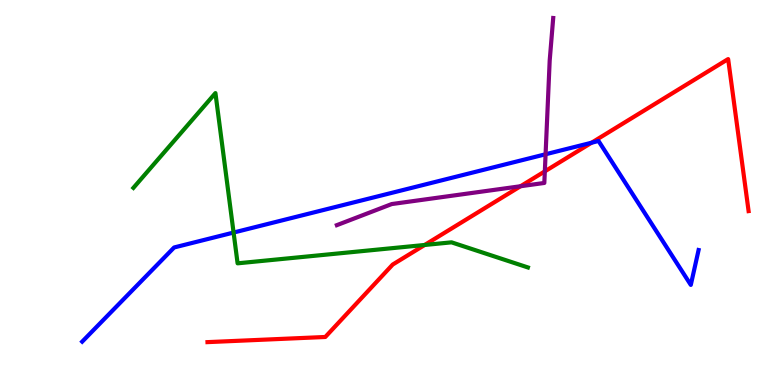[{'lines': ['blue', 'red'], 'intersections': [{'x': 7.63, 'y': 6.29}]}, {'lines': ['green', 'red'], 'intersections': [{'x': 5.48, 'y': 3.64}]}, {'lines': ['purple', 'red'], 'intersections': [{'x': 6.72, 'y': 5.16}, {'x': 7.03, 'y': 5.55}]}, {'lines': ['blue', 'green'], 'intersections': [{'x': 3.01, 'y': 3.96}]}, {'lines': ['blue', 'purple'], 'intersections': [{'x': 7.04, 'y': 5.99}]}, {'lines': ['green', 'purple'], 'intersections': []}]